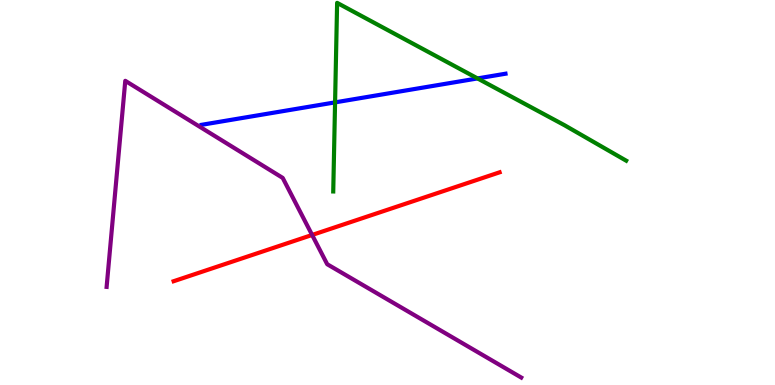[{'lines': ['blue', 'red'], 'intersections': []}, {'lines': ['green', 'red'], 'intersections': []}, {'lines': ['purple', 'red'], 'intersections': [{'x': 4.03, 'y': 3.9}]}, {'lines': ['blue', 'green'], 'intersections': [{'x': 4.32, 'y': 7.34}, {'x': 6.16, 'y': 7.96}]}, {'lines': ['blue', 'purple'], 'intersections': []}, {'lines': ['green', 'purple'], 'intersections': []}]